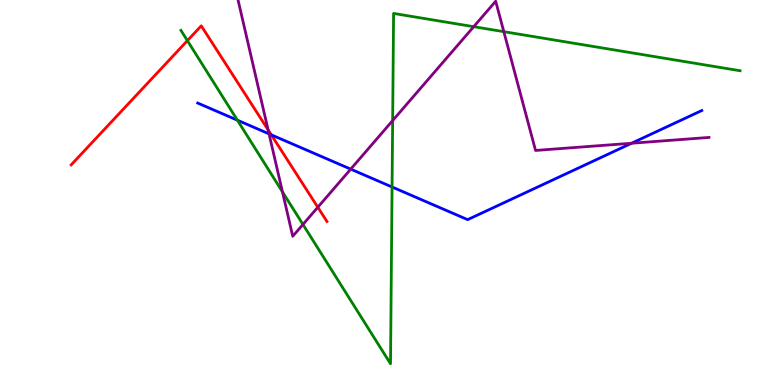[{'lines': ['blue', 'red'], 'intersections': [{'x': 3.5, 'y': 6.5}]}, {'lines': ['green', 'red'], 'intersections': [{'x': 2.42, 'y': 8.94}]}, {'lines': ['purple', 'red'], 'intersections': [{'x': 3.46, 'y': 6.63}, {'x': 4.1, 'y': 4.62}]}, {'lines': ['blue', 'green'], 'intersections': [{'x': 3.06, 'y': 6.88}, {'x': 5.06, 'y': 5.14}]}, {'lines': ['blue', 'purple'], 'intersections': [{'x': 3.47, 'y': 6.52}, {'x': 4.53, 'y': 5.61}, {'x': 8.15, 'y': 6.28}]}, {'lines': ['green', 'purple'], 'intersections': [{'x': 3.64, 'y': 5.02}, {'x': 3.91, 'y': 4.17}, {'x': 5.07, 'y': 6.87}, {'x': 6.11, 'y': 9.31}, {'x': 6.5, 'y': 9.18}]}]